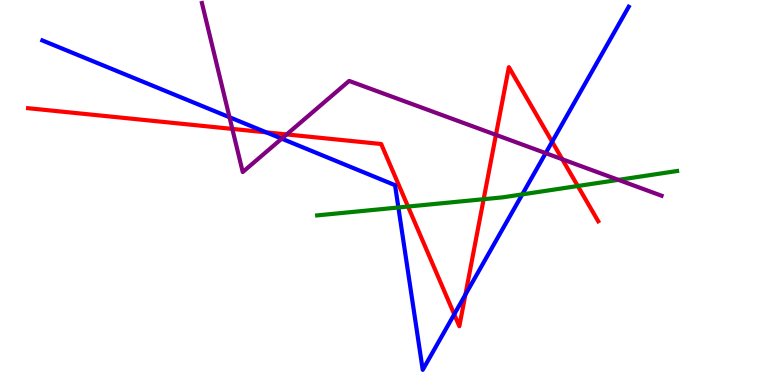[{'lines': ['blue', 'red'], 'intersections': [{'x': 3.44, 'y': 6.56}, {'x': 5.86, 'y': 1.84}, {'x': 6.0, 'y': 2.35}, {'x': 7.12, 'y': 6.32}]}, {'lines': ['green', 'red'], 'intersections': [{'x': 5.26, 'y': 4.63}, {'x': 6.24, 'y': 4.83}, {'x': 7.46, 'y': 5.17}]}, {'lines': ['purple', 'red'], 'intersections': [{'x': 3.0, 'y': 6.65}, {'x': 3.7, 'y': 6.51}, {'x': 6.4, 'y': 6.5}, {'x': 7.25, 'y': 5.86}]}, {'lines': ['blue', 'green'], 'intersections': [{'x': 5.14, 'y': 4.61}, {'x': 6.74, 'y': 4.95}]}, {'lines': ['blue', 'purple'], 'intersections': [{'x': 2.96, 'y': 6.95}, {'x': 3.63, 'y': 6.4}, {'x': 7.04, 'y': 6.02}]}, {'lines': ['green', 'purple'], 'intersections': [{'x': 7.98, 'y': 5.33}]}]